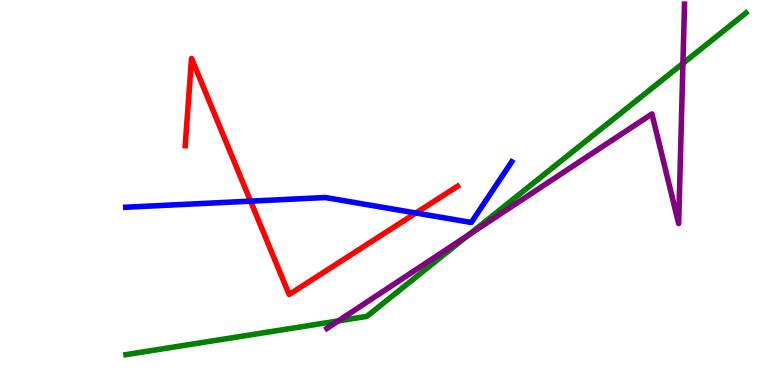[{'lines': ['blue', 'red'], 'intersections': [{'x': 3.23, 'y': 4.78}, {'x': 5.37, 'y': 4.47}]}, {'lines': ['green', 'red'], 'intersections': []}, {'lines': ['purple', 'red'], 'intersections': []}, {'lines': ['blue', 'green'], 'intersections': []}, {'lines': ['blue', 'purple'], 'intersections': []}, {'lines': ['green', 'purple'], 'intersections': [{'x': 4.37, 'y': 1.67}, {'x': 6.05, 'y': 3.9}, {'x': 8.81, 'y': 8.35}]}]